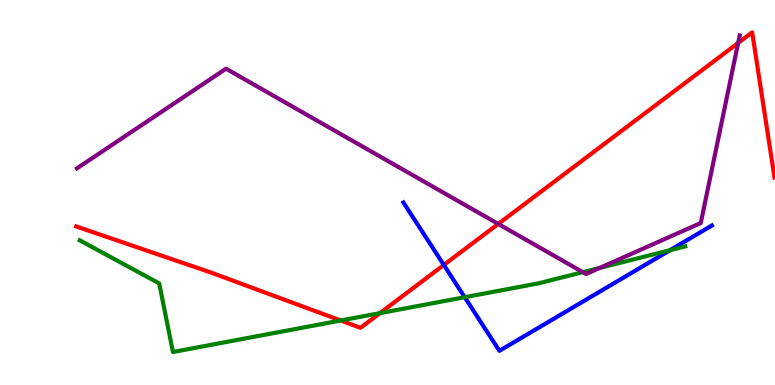[{'lines': ['blue', 'red'], 'intersections': [{'x': 5.73, 'y': 3.12}]}, {'lines': ['green', 'red'], 'intersections': [{'x': 4.4, 'y': 1.68}, {'x': 4.9, 'y': 1.87}]}, {'lines': ['purple', 'red'], 'intersections': [{'x': 6.43, 'y': 4.18}, {'x': 9.52, 'y': 8.88}]}, {'lines': ['blue', 'green'], 'intersections': [{'x': 6.0, 'y': 2.28}, {'x': 8.64, 'y': 3.5}]}, {'lines': ['blue', 'purple'], 'intersections': []}, {'lines': ['green', 'purple'], 'intersections': [{'x': 7.52, 'y': 2.93}, {'x': 7.74, 'y': 3.04}]}]